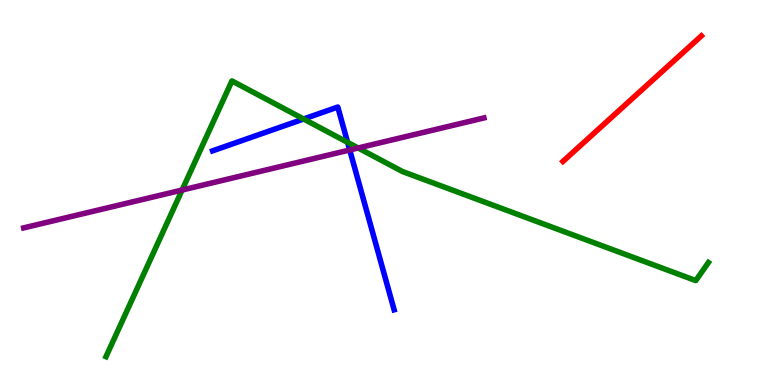[{'lines': ['blue', 'red'], 'intersections': []}, {'lines': ['green', 'red'], 'intersections': []}, {'lines': ['purple', 'red'], 'intersections': []}, {'lines': ['blue', 'green'], 'intersections': [{'x': 3.92, 'y': 6.91}, {'x': 4.49, 'y': 6.3}]}, {'lines': ['blue', 'purple'], 'intersections': [{'x': 4.51, 'y': 6.1}]}, {'lines': ['green', 'purple'], 'intersections': [{'x': 2.35, 'y': 5.06}, {'x': 4.62, 'y': 6.16}]}]